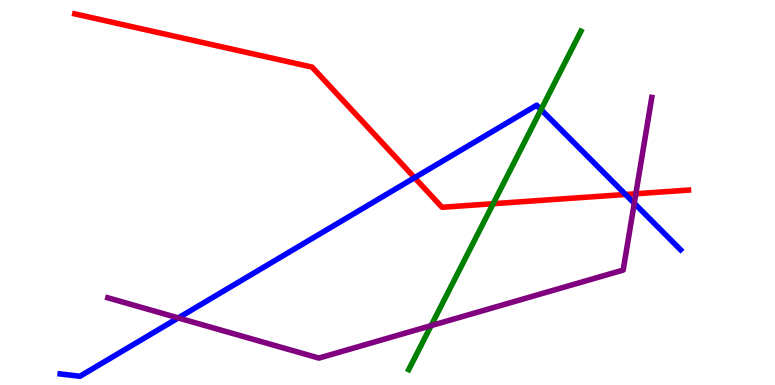[{'lines': ['blue', 'red'], 'intersections': [{'x': 5.35, 'y': 5.38}, {'x': 8.07, 'y': 4.95}]}, {'lines': ['green', 'red'], 'intersections': [{'x': 6.36, 'y': 4.71}]}, {'lines': ['purple', 'red'], 'intersections': [{'x': 8.2, 'y': 4.97}]}, {'lines': ['blue', 'green'], 'intersections': [{'x': 6.98, 'y': 7.15}]}, {'lines': ['blue', 'purple'], 'intersections': [{'x': 2.3, 'y': 1.74}, {'x': 8.18, 'y': 4.72}]}, {'lines': ['green', 'purple'], 'intersections': [{'x': 5.56, 'y': 1.54}]}]